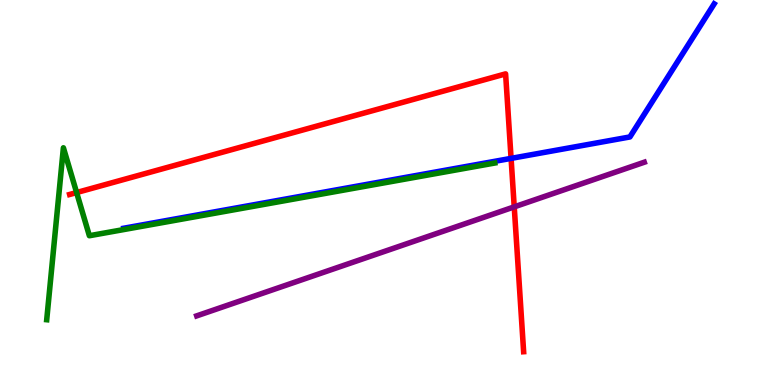[{'lines': ['blue', 'red'], 'intersections': [{'x': 6.59, 'y': 5.89}]}, {'lines': ['green', 'red'], 'intersections': [{'x': 0.989, 'y': 5.0}]}, {'lines': ['purple', 'red'], 'intersections': [{'x': 6.64, 'y': 4.63}]}, {'lines': ['blue', 'green'], 'intersections': []}, {'lines': ['blue', 'purple'], 'intersections': []}, {'lines': ['green', 'purple'], 'intersections': []}]